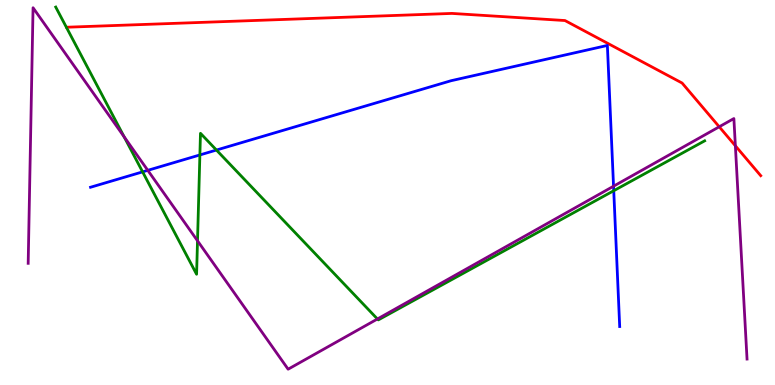[{'lines': ['blue', 'red'], 'intersections': []}, {'lines': ['green', 'red'], 'intersections': []}, {'lines': ['purple', 'red'], 'intersections': [{'x': 9.28, 'y': 6.71}, {'x': 9.49, 'y': 6.21}]}, {'lines': ['blue', 'green'], 'intersections': [{'x': 1.84, 'y': 5.54}, {'x': 2.58, 'y': 5.98}, {'x': 2.79, 'y': 6.1}, {'x': 7.92, 'y': 5.05}]}, {'lines': ['blue', 'purple'], 'intersections': [{'x': 1.91, 'y': 5.58}, {'x': 7.92, 'y': 5.16}]}, {'lines': ['green', 'purple'], 'intersections': [{'x': 1.6, 'y': 6.45}, {'x': 2.55, 'y': 3.75}, {'x': 4.87, 'y': 1.71}]}]